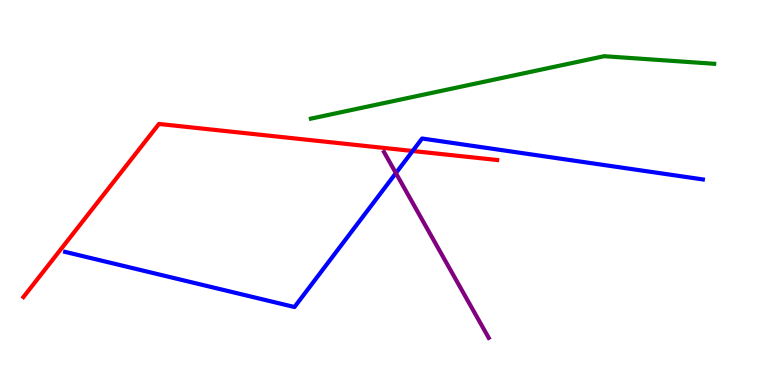[{'lines': ['blue', 'red'], 'intersections': [{'x': 5.32, 'y': 6.08}]}, {'lines': ['green', 'red'], 'intersections': []}, {'lines': ['purple', 'red'], 'intersections': []}, {'lines': ['blue', 'green'], 'intersections': []}, {'lines': ['blue', 'purple'], 'intersections': [{'x': 5.11, 'y': 5.5}]}, {'lines': ['green', 'purple'], 'intersections': []}]